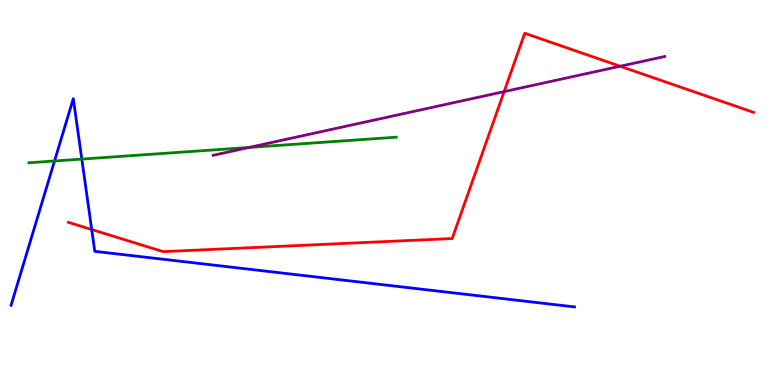[{'lines': ['blue', 'red'], 'intersections': [{'x': 1.18, 'y': 4.04}]}, {'lines': ['green', 'red'], 'intersections': []}, {'lines': ['purple', 'red'], 'intersections': [{'x': 6.5, 'y': 7.62}, {'x': 8.0, 'y': 8.28}]}, {'lines': ['blue', 'green'], 'intersections': [{'x': 0.704, 'y': 5.82}, {'x': 1.06, 'y': 5.87}]}, {'lines': ['blue', 'purple'], 'intersections': []}, {'lines': ['green', 'purple'], 'intersections': [{'x': 3.21, 'y': 6.17}]}]